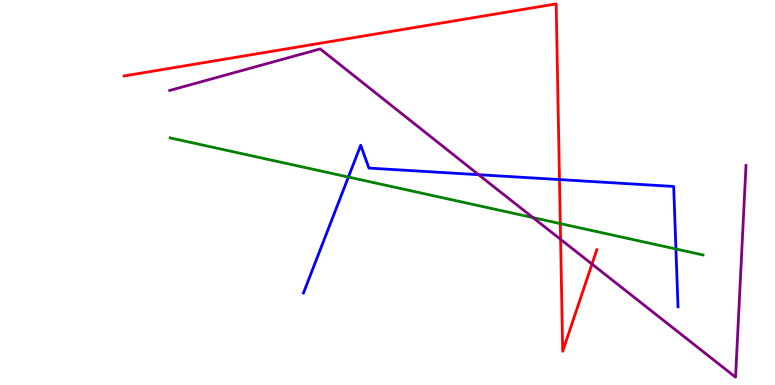[{'lines': ['blue', 'red'], 'intersections': [{'x': 7.22, 'y': 5.34}]}, {'lines': ['green', 'red'], 'intersections': [{'x': 7.23, 'y': 4.19}]}, {'lines': ['purple', 'red'], 'intersections': [{'x': 7.23, 'y': 3.78}, {'x': 7.64, 'y': 3.14}]}, {'lines': ['blue', 'green'], 'intersections': [{'x': 4.5, 'y': 5.4}, {'x': 8.72, 'y': 3.53}]}, {'lines': ['blue', 'purple'], 'intersections': [{'x': 6.18, 'y': 5.46}]}, {'lines': ['green', 'purple'], 'intersections': [{'x': 6.88, 'y': 4.35}]}]